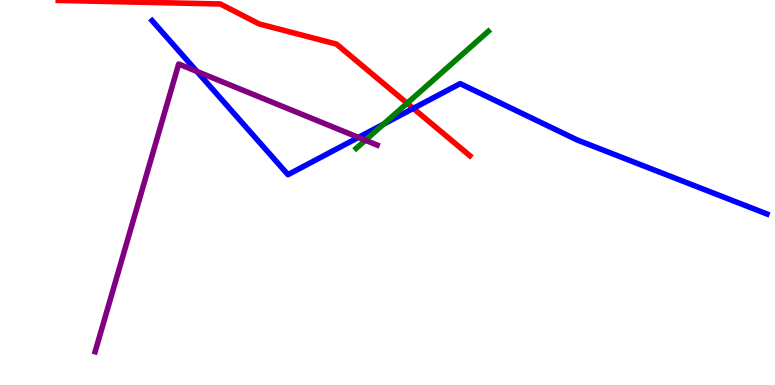[{'lines': ['blue', 'red'], 'intersections': [{'x': 5.33, 'y': 7.18}]}, {'lines': ['green', 'red'], 'intersections': [{'x': 5.25, 'y': 7.32}]}, {'lines': ['purple', 'red'], 'intersections': []}, {'lines': ['blue', 'green'], 'intersections': [{'x': 4.95, 'y': 6.78}]}, {'lines': ['blue', 'purple'], 'intersections': [{'x': 2.54, 'y': 8.14}, {'x': 4.62, 'y': 6.43}]}, {'lines': ['green', 'purple'], 'intersections': [{'x': 4.71, 'y': 6.36}]}]